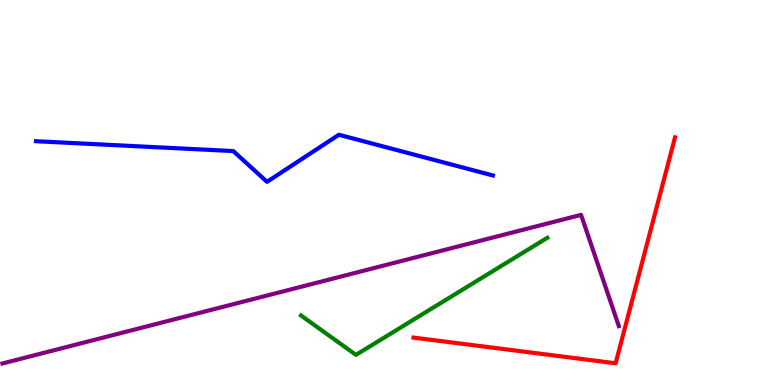[{'lines': ['blue', 'red'], 'intersections': []}, {'lines': ['green', 'red'], 'intersections': []}, {'lines': ['purple', 'red'], 'intersections': []}, {'lines': ['blue', 'green'], 'intersections': []}, {'lines': ['blue', 'purple'], 'intersections': []}, {'lines': ['green', 'purple'], 'intersections': []}]